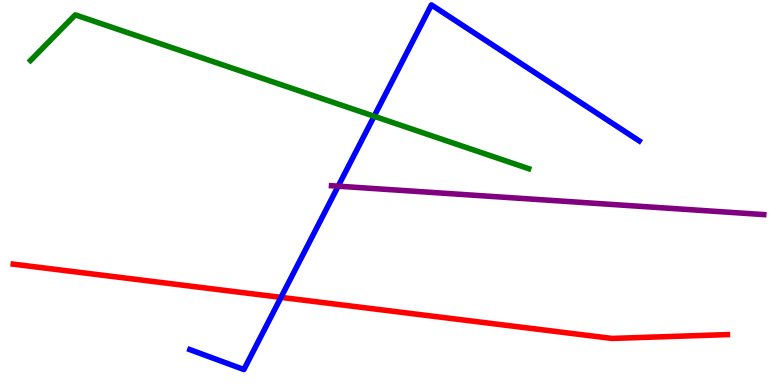[{'lines': ['blue', 'red'], 'intersections': [{'x': 3.63, 'y': 2.28}]}, {'lines': ['green', 'red'], 'intersections': []}, {'lines': ['purple', 'red'], 'intersections': []}, {'lines': ['blue', 'green'], 'intersections': [{'x': 4.83, 'y': 6.98}]}, {'lines': ['blue', 'purple'], 'intersections': [{'x': 4.36, 'y': 5.16}]}, {'lines': ['green', 'purple'], 'intersections': []}]